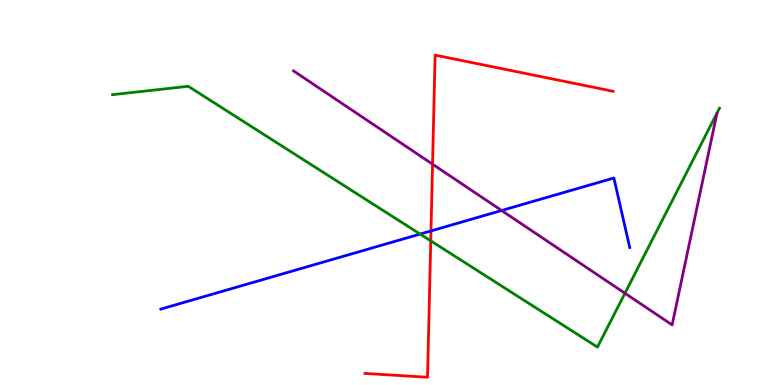[{'lines': ['blue', 'red'], 'intersections': [{'x': 5.56, 'y': 4.0}]}, {'lines': ['green', 'red'], 'intersections': [{'x': 5.56, 'y': 3.74}]}, {'lines': ['purple', 'red'], 'intersections': [{'x': 5.58, 'y': 5.74}]}, {'lines': ['blue', 'green'], 'intersections': [{'x': 5.42, 'y': 3.92}]}, {'lines': ['blue', 'purple'], 'intersections': [{'x': 6.47, 'y': 4.53}]}, {'lines': ['green', 'purple'], 'intersections': [{'x': 8.06, 'y': 2.38}]}]